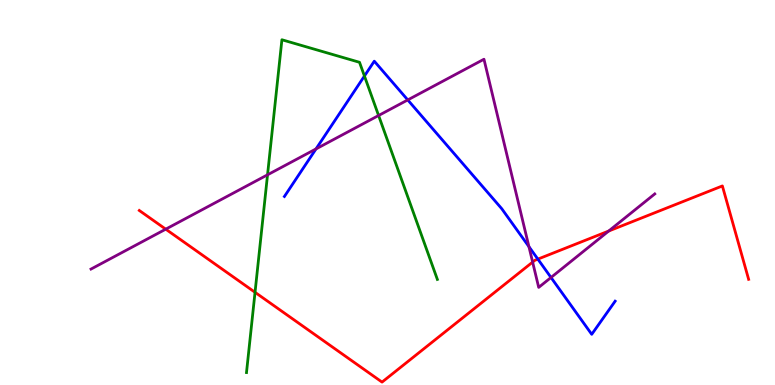[{'lines': ['blue', 'red'], 'intersections': [{'x': 6.94, 'y': 3.27}]}, {'lines': ['green', 'red'], 'intersections': [{'x': 3.29, 'y': 2.41}]}, {'lines': ['purple', 'red'], 'intersections': [{'x': 2.14, 'y': 4.05}, {'x': 6.87, 'y': 3.19}, {'x': 7.85, 'y': 4.0}]}, {'lines': ['blue', 'green'], 'intersections': [{'x': 4.7, 'y': 8.03}]}, {'lines': ['blue', 'purple'], 'intersections': [{'x': 4.08, 'y': 6.13}, {'x': 5.26, 'y': 7.4}, {'x': 6.82, 'y': 3.59}, {'x': 7.11, 'y': 2.79}]}, {'lines': ['green', 'purple'], 'intersections': [{'x': 3.45, 'y': 5.46}, {'x': 4.89, 'y': 7.0}]}]